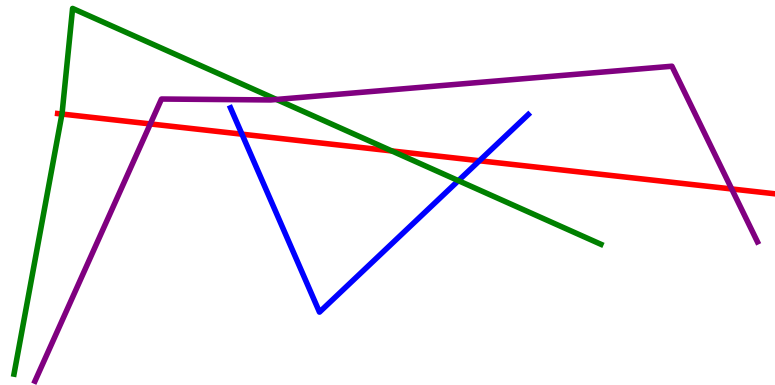[{'lines': ['blue', 'red'], 'intersections': [{'x': 3.12, 'y': 6.51}, {'x': 6.19, 'y': 5.82}]}, {'lines': ['green', 'red'], 'intersections': [{'x': 0.8, 'y': 7.04}, {'x': 5.06, 'y': 6.08}]}, {'lines': ['purple', 'red'], 'intersections': [{'x': 1.94, 'y': 6.78}, {'x': 9.44, 'y': 5.09}]}, {'lines': ['blue', 'green'], 'intersections': [{'x': 5.91, 'y': 5.31}]}, {'lines': ['blue', 'purple'], 'intersections': []}, {'lines': ['green', 'purple'], 'intersections': [{'x': 3.57, 'y': 7.42}]}]